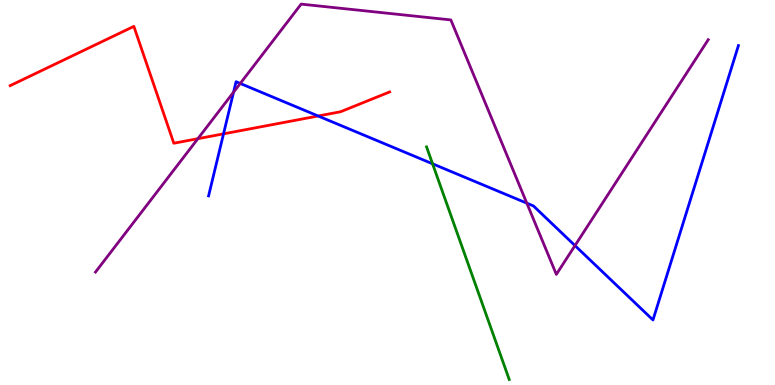[{'lines': ['blue', 'red'], 'intersections': [{'x': 2.88, 'y': 6.52}, {'x': 4.1, 'y': 6.99}]}, {'lines': ['green', 'red'], 'intersections': []}, {'lines': ['purple', 'red'], 'intersections': [{'x': 2.55, 'y': 6.4}]}, {'lines': ['blue', 'green'], 'intersections': [{'x': 5.58, 'y': 5.75}]}, {'lines': ['blue', 'purple'], 'intersections': [{'x': 3.01, 'y': 7.61}, {'x': 3.1, 'y': 7.83}, {'x': 6.8, 'y': 4.72}, {'x': 7.42, 'y': 3.62}]}, {'lines': ['green', 'purple'], 'intersections': []}]